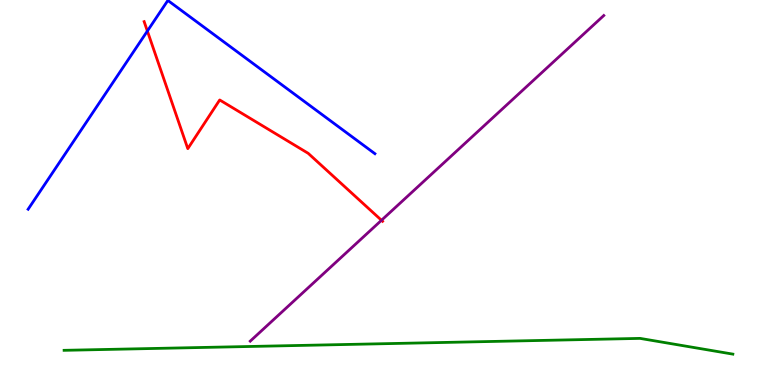[{'lines': ['blue', 'red'], 'intersections': [{'x': 1.9, 'y': 9.19}]}, {'lines': ['green', 'red'], 'intersections': []}, {'lines': ['purple', 'red'], 'intersections': [{'x': 4.92, 'y': 4.28}]}, {'lines': ['blue', 'green'], 'intersections': []}, {'lines': ['blue', 'purple'], 'intersections': []}, {'lines': ['green', 'purple'], 'intersections': []}]